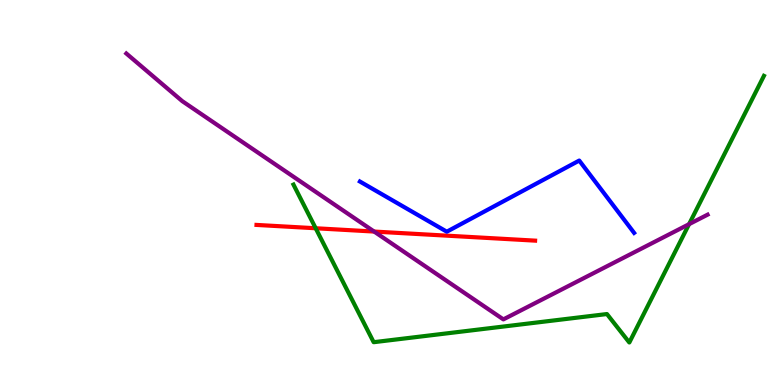[{'lines': ['blue', 'red'], 'intersections': []}, {'lines': ['green', 'red'], 'intersections': [{'x': 4.07, 'y': 4.07}]}, {'lines': ['purple', 'red'], 'intersections': [{'x': 4.83, 'y': 3.99}]}, {'lines': ['blue', 'green'], 'intersections': []}, {'lines': ['blue', 'purple'], 'intersections': []}, {'lines': ['green', 'purple'], 'intersections': [{'x': 8.89, 'y': 4.18}]}]